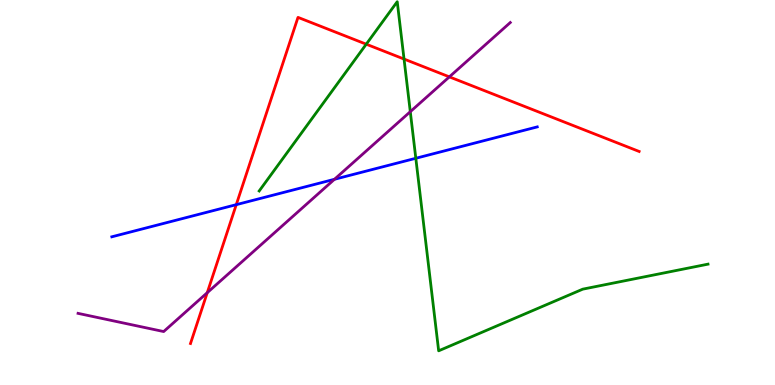[{'lines': ['blue', 'red'], 'intersections': [{'x': 3.05, 'y': 4.68}]}, {'lines': ['green', 'red'], 'intersections': [{'x': 4.73, 'y': 8.85}, {'x': 5.21, 'y': 8.47}]}, {'lines': ['purple', 'red'], 'intersections': [{'x': 2.67, 'y': 2.4}, {'x': 5.8, 'y': 8.0}]}, {'lines': ['blue', 'green'], 'intersections': [{'x': 5.37, 'y': 5.89}]}, {'lines': ['blue', 'purple'], 'intersections': [{'x': 4.32, 'y': 5.34}]}, {'lines': ['green', 'purple'], 'intersections': [{'x': 5.29, 'y': 7.1}]}]